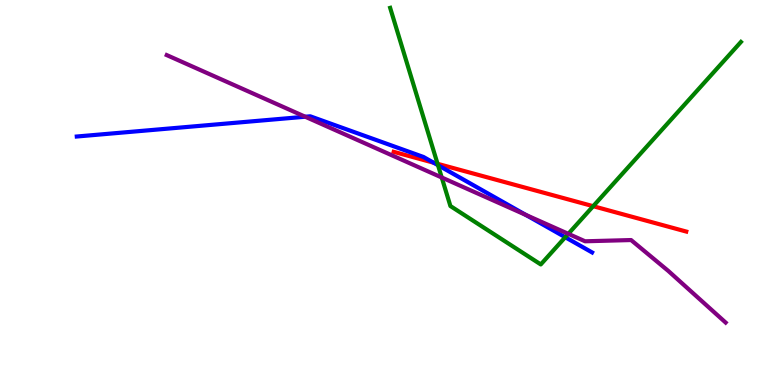[{'lines': ['blue', 'red'], 'intersections': [{'x': 5.6, 'y': 5.77}]}, {'lines': ['green', 'red'], 'intersections': [{'x': 5.65, 'y': 5.75}, {'x': 7.65, 'y': 4.64}]}, {'lines': ['purple', 'red'], 'intersections': []}, {'lines': ['blue', 'green'], 'intersections': [{'x': 5.65, 'y': 5.71}, {'x': 7.29, 'y': 3.84}]}, {'lines': ['blue', 'purple'], 'intersections': [{'x': 3.94, 'y': 6.97}, {'x': 6.79, 'y': 4.42}]}, {'lines': ['green', 'purple'], 'intersections': [{'x': 5.7, 'y': 5.39}, {'x': 7.33, 'y': 3.93}]}]